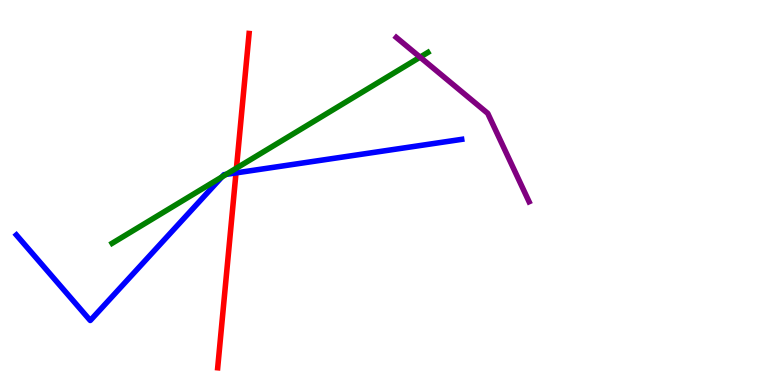[{'lines': ['blue', 'red'], 'intersections': [{'x': 3.05, 'y': 5.51}]}, {'lines': ['green', 'red'], 'intersections': [{'x': 3.05, 'y': 5.63}]}, {'lines': ['purple', 'red'], 'intersections': []}, {'lines': ['blue', 'green'], 'intersections': [{'x': 2.86, 'y': 5.4}, {'x': 2.92, 'y': 5.47}]}, {'lines': ['blue', 'purple'], 'intersections': []}, {'lines': ['green', 'purple'], 'intersections': [{'x': 5.42, 'y': 8.52}]}]